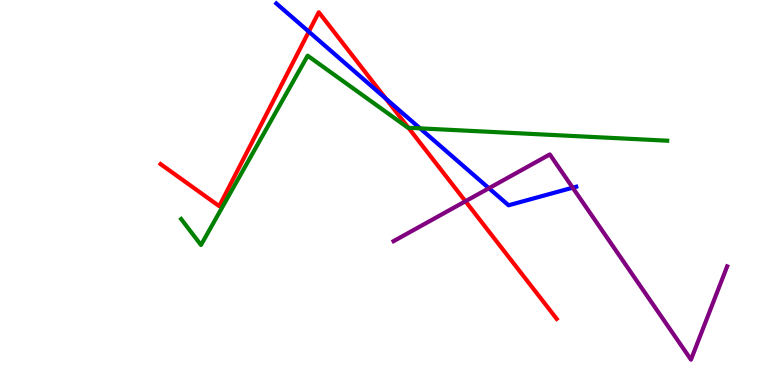[{'lines': ['blue', 'red'], 'intersections': [{'x': 3.98, 'y': 9.18}, {'x': 4.98, 'y': 7.44}]}, {'lines': ['green', 'red'], 'intersections': [{'x': 5.27, 'y': 6.68}]}, {'lines': ['purple', 'red'], 'intersections': [{'x': 6.01, 'y': 4.77}]}, {'lines': ['blue', 'green'], 'intersections': [{'x': 5.42, 'y': 6.67}]}, {'lines': ['blue', 'purple'], 'intersections': [{'x': 6.31, 'y': 5.11}, {'x': 7.39, 'y': 5.12}]}, {'lines': ['green', 'purple'], 'intersections': []}]